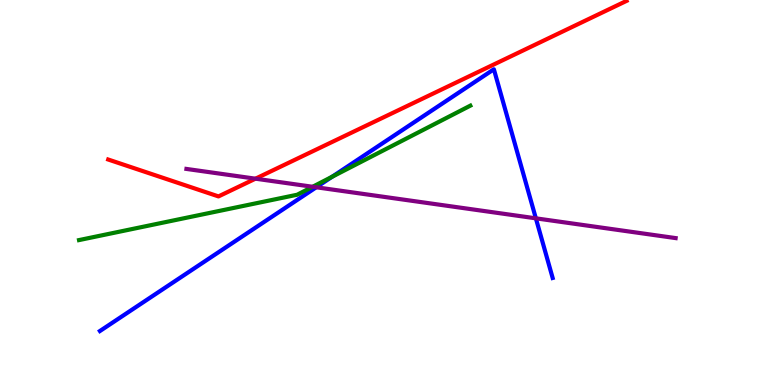[{'lines': ['blue', 'red'], 'intersections': []}, {'lines': ['green', 'red'], 'intersections': []}, {'lines': ['purple', 'red'], 'intersections': [{'x': 3.3, 'y': 5.36}]}, {'lines': ['blue', 'green'], 'intersections': [{'x': 4.29, 'y': 5.41}]}, {'lines': ['blue', 'purple'], 'intersections': [{'x': 4.08, 'y': 5.14}, {'x': 6.91, 'y': 4.33}]}, {'lines': ['green', 'purple'], 'intersections': [{'x': 4.03, 'y': 5.15}]}]